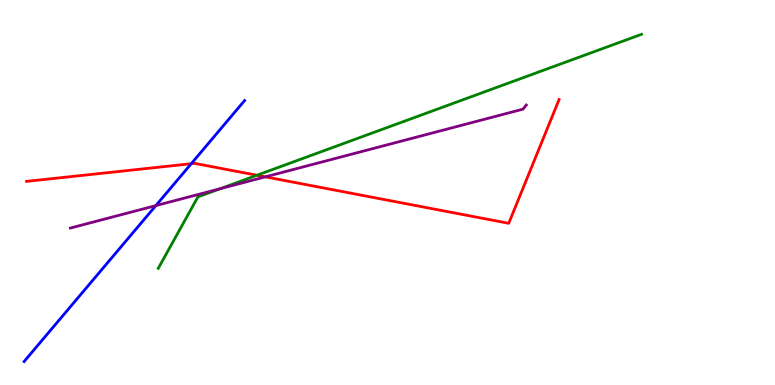[{'lines': ['blue', 'red'], 'intersections': [{'x': 2.47, 'y': 5.75}]}, {'lines': ['green', 'red'], 'intersections': [{'x': 3.32, 'y': 5.45}]}, {'lines': ['purple', 'red'], 'intersections': [{'x': 3.42, 'y': 5.41}]}, {'lines': ['blue', 'green'], 'intersections': []}, {'lines': ['blue', 'purple'], 'intersections': [{'x': 2.01, 'y': 4.66}]}, {'lines': ['green', 'purple'], 'intersections': [{'x': 2.84, 'y': 5.1}]}]